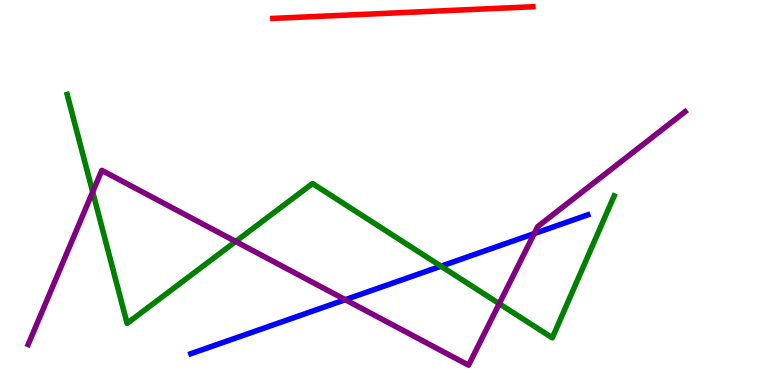[{'lines': ['blue', 'red'], 'intersections': []}, {'lines': ['green', 'red'], 'intersections': []}, {'lines': ['purple', 'red'], 'intersections': []}, {'lines': ['blue', 'green'], 'intersections': [{'x': 5.69, 'y': 3.09}]}, {'lines': ['blue', 'purple'], 'intersections': [{'x': 4.46, 'y': 2.22}, {'x': 6.89, 'y': 3.93}]}, {'lines': ['green', 'purple'], 'intersections': [{'x': 1.2, 'y': 5.02}, {'x': 3.04, 'y': 3.73}, {'x': 6.44, 'y': 2.11}]}]